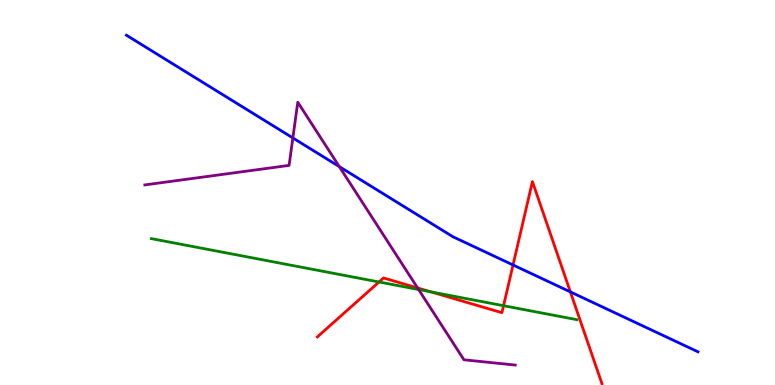[{'lines': ['blue', 'red'], 'intersections': [{'x': 6.62, 'y': 3.12}, {'x': 7.36, 'y': 2.42}]}, {'lines': ['green', 'red'], 'intersections': [{'x': 4.89, 'y': 2.68}, {'x': 5.56, 'y': 2.42}, {'x': 6.5, 'y': 2.06}]}, {'lines': ['purple', 'red'], 'intersections': [{'x': 5.39, 'y': 2.52}]}, {'lines': ['blue', 'green'], 'intersections': []}, {'lines': ['blue', 'purple'], 'intersections': [{'x': 3.78, 'y': 6.42}, {'x': 4.38, 'y': 5.67}]}, {'lines': ['green', 'purple'], 'intersections': [{'x': 5.4, 'y': 2.48}]}]